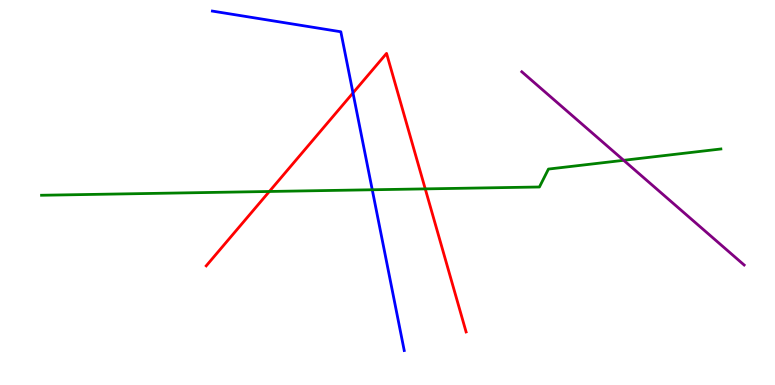[{'lines': ['blue', 'red'], 'intersections': [{'x': 4.55, 'y': 7.59}]}, {'lines': ['green', 'red'], 'intersections': [{'x': 3.48, 'y': 5.03}, {'x': 5.49, 'y': 5.09}]}, {'lines': ['purple', 'red'], 'intersections': []}, {'lines': ['blue', 'green'], 'intersections': [{'x': 4.8, 'y': 5.07}]}, {'lines': ['blue', 'purple'], 'intersections': []}, {'lines': ['green', 'purple'], 'intersections': [{'x': 8.05, 'y': 5.84}]}]